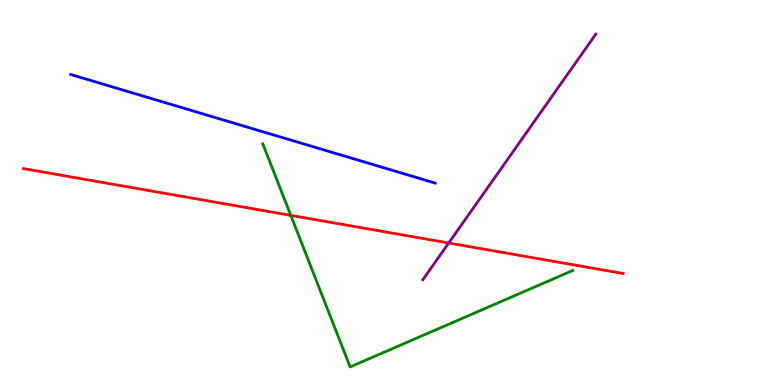[{'lines': ['blue', 'red'], 'intersections': []}, {'lines': ['green', 'red'], 'intersections': [{'x': 3.75, 'y': 4.41}]}, {'lines': ['purple', 'red'], 'intersections': [{'x': 5.79, 'y': 3.69}]}, {'lines': ['blue', 'green'], 'intersections': []}, {'lines': ['blue', 'purple'], 'intersections': []}, {'lines': ['green', 'purple'], 'intersections': []}]